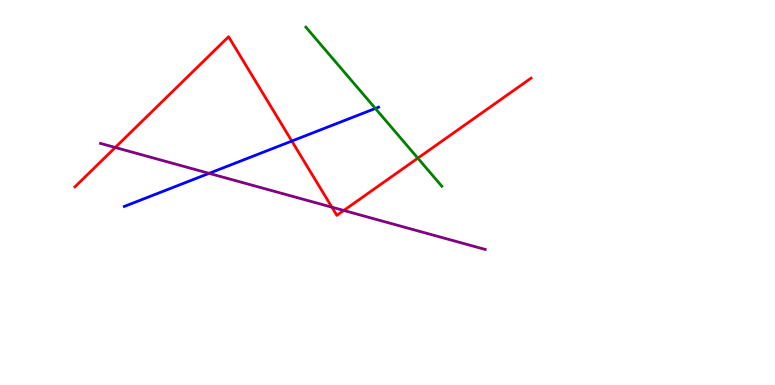[{'lines': ['blue', 'red'], 'intersections': [{'x': 3.77, 'y': 6.34}]}, {'lines': ['green', 'red'], 'intersections': [{'x': 5.39, 'y': 5.89}]}, {'lines': ['purple', 'red'], 'intersections': [{'x': 1.49, 'y': 6.17}, {'x': 4.28, 'y': 4.62}, {'x': 4.44, 'y': 4.53}]}, {'lines': ['blue', 'green'], 'intersections': [{'x': 4.84, 'y': 7.18}]}, {'lines': ['blue', 'purple'], 'intersections': [{'x': 2.7, 'y': 5.5}]}, {'lines': ['green', 'purple'], 'intersections': []}]